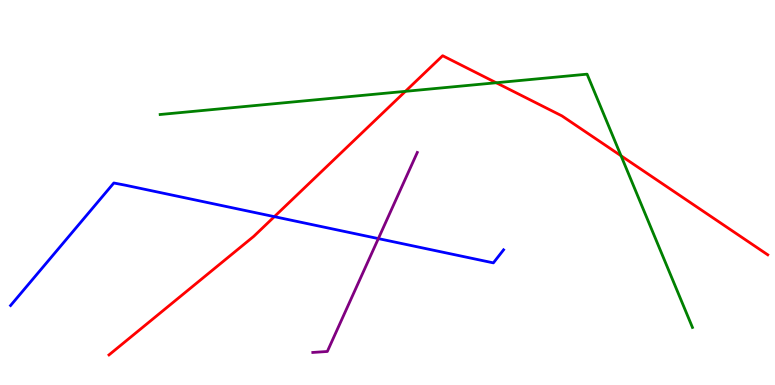[{'lines': ['blue', 'red'], 'intersections': [{'x': 3.54, 'y': 4.37}]}, {'lines': ['green', 'red'], 'intersections': [{'x': 5.23, 'y': 7.63}, {'x': 6.4, 'y': 7.85}, {'x': 8.01, 'y': 5.95}]}, {'lines': ['purple', 'red'], 'intersections': []}, {'lines': ['blue', 'green'], 'intersections': []}, {'lines': ['blue', 'purple'], 'intersections': [{'x': 4.88, 'y': 3.8}]}, {'lines': ['green', 'purple'], 'intersections': []}]